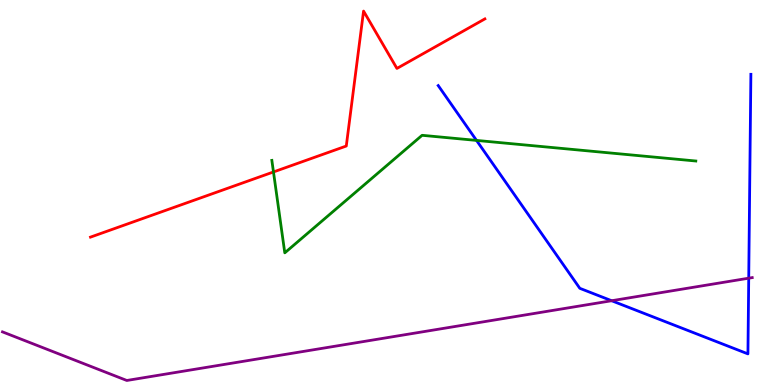[{'lines': ['blue', 'red'], 'intersections': []}, {'lines': ['green', 'red'], 'intersections': [{'x': 3.53, 'y': 5.53}]}, {'lines': ['purple', 'red'], 'intersections': []}, {'lines': ['blue', 'green'], 'intersections': [{'x': 6.15, 'y': 6.35}]}, {'lines': ['blue', 'purple'], 'intersections': [{'x': 7.89, 'y': 2.19}, {'x': 9.66, 'y': 2.77}]}, {'lines': ['green', 'purple'], 'intersections': []}]